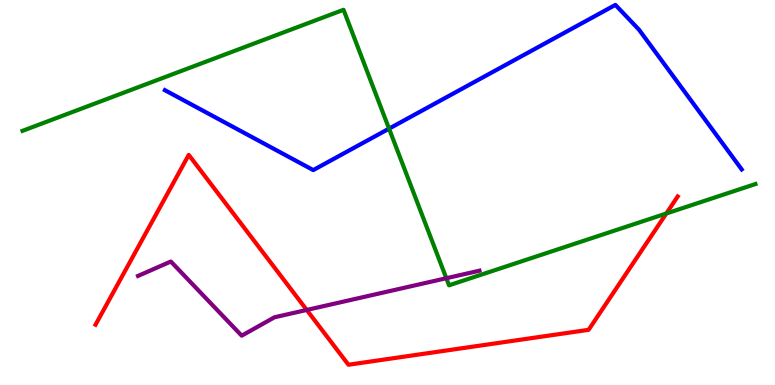[{'lines': ['blue', 'red'], 'intersections': []}, {'lines': ['green', 'red'], 'intersections': [{'x': 8.6, 'y': 4.45}]}, {'lines': ['purple', 'red'], 'intersections': [{'x': 3.96, 'y': 1.95}]}, {'lines': ['blue', 'green'], 'intersections': [{'x': 5.02, 'y': 6.66}]}, {'lines': ['blue', 'purple'], 'intersections': []}, {'lines': ['green', 'purple'], 'intersections': [{'x': 5.76, 'y': 2.77}]}]